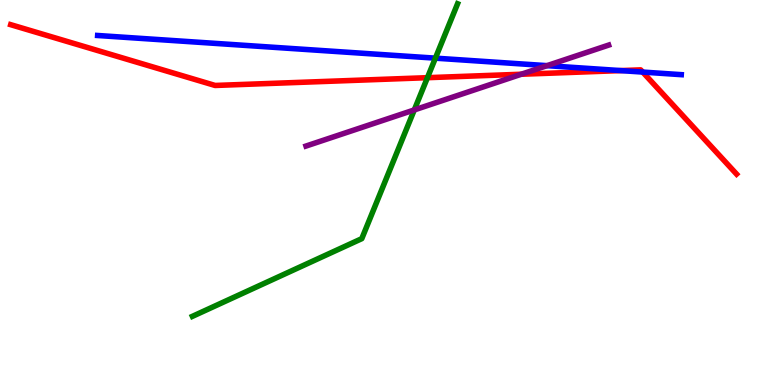[{'lines': ['blue', 'red'], 'intersections': [{'x': 8.01, 'y': 8.17}, {'x': 8.29, 'y': 8.13}]}, {'lines': ['green', 'red'], 'intersections': [{'x': 5.52, 'y': 7.98}]}, {'lines': ['purple', 'red'], 'intersections': [{'x': 6.73, 'y': 8.07}]}, {'lines': ['blue', 'green'], 'intersections': [{'x': 5.62, 'y': 8.49}]}, {'lines': ['blue', 'purple'], 'intersections': [{'x': 7.06, 'y': 8.29}]}, {'lines': ['green', 'purple'], 'intersections': [{'x': 5.35, 'y': 7.14}]}]